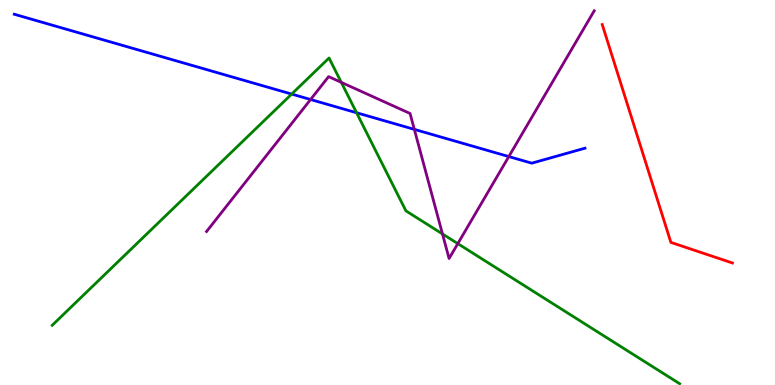[{'lines': ['blue', 'red'], 'intersections': []}, {'lines': ['green', 'red'], 'intersections': []}, {'lines': ['purple', 'red'], 'intersections': []}, {'lines': ['blue', 'green'], 'intersections': [{'x': 3.76, 'y': 7.56}, {'x': 4.6, 'y': 7.07}]}, {'lines': ['blue', 'purple'], 'intersections': [{'x': 4.01, 'y': 7.42}, {'x': 5.35, 'y': 6.64}, {'x': 6.57, 'y': 5.93}]}, {'lines': ['green', 'purple'], 'intersections': [{'x': 4.4, 'y': 7.86}, {'x': 5.71, 'y': 3.92}, {'x': 5.91, 'y': 3.67}]}]